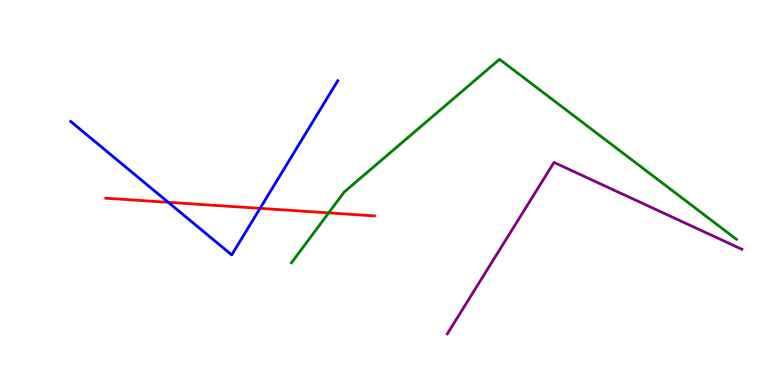[{'lines': ['blue', 'red'], 'intersections': [{'x': 2.17, 'y': 4.75}, {'x': 3.36, 'y': 4.59}]}, {'lines': ['green', 'red'], 'intersections': [{'x': 4.24, 'y': 4.47}]}, {'lines': ['purple', 'red'], 'intersections': []}, {'lines': ['blue', 'green'], 'intersections': []}, {'lines': ['blue', 'purple'], 'intersections': []}, {'lines': ['green', 'purple'], 'intersections': []}]